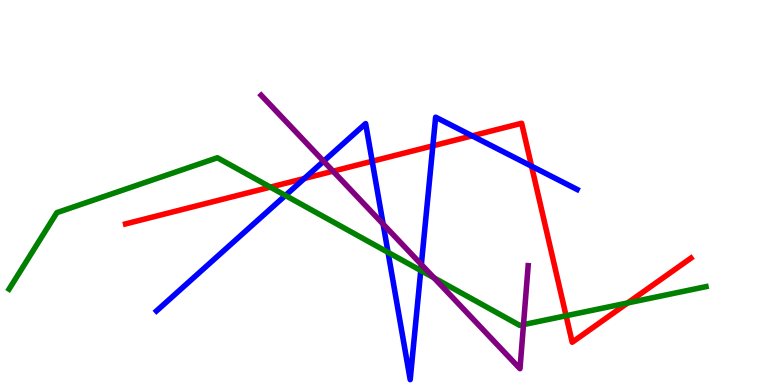[{'lines': ['blue', 'red'], 'intersections': [{'x': 3.93, 'y': 5.36}, {'x': 4.8, 'y': 5.81}, {'x': 5.59, 'y': 6.21}, {'x': 6.09, 'y': 6.47}, {'x': 6.86, 'y': 5.68}]}, {'lines': ['green', 'red'], 'intersections': [{'x': 3.49, 'y': 5.14}, {'x': 7.3, 'y': 1.8}, {'x': 8.1, 'y': 2.13}]}, {'lines': ['purple', 'red'], 'intersections': [{'x': 4.3, 'y': 5.55}]}, {'lines': ['blue', 'green'], 'intersections': [{'x': 3.68, 'y': 4.92}, {'x': 5.01, 'y': 3.45}, {'x': 5.43, 'y': 2.97}]}, {'lines': ['blue', 'purple'], 'intersections': [{'x': 4.18, 'y': 5.81}, {'x': 4.94, 'y': 4.18}, {'x': 5.44, 'y': 3.13}]}, {'lines': ['green', 'purple'], 'intersections': [{'x': 5.6, 'y': 2.78}, {'x': 6.75, 'y': 1.57}]}]